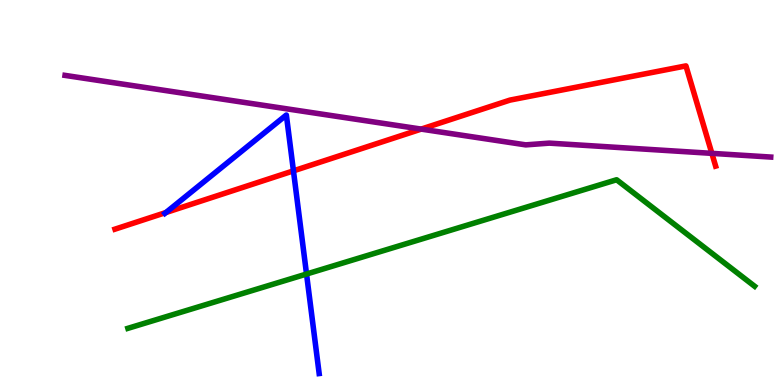[{'lines': ['blue', 'red'], 'intersections': [{'x': 2.14, 'y': 4.48}, {'x': 3.79, 'y': 5.56}]}, {'lines': ['green', 'red'], 'intersections': []}, {'lines': ['purple', 'red'], 'intersections': [{'x': 5.43, 'y': 6.65}, {'x': 9.19, 'y': 6.02}]}, {'lines': ['blue', 'green'], 'intersections': [{'x': 3.96, 'y': 2.88}]}, {'lines': ['blue', 'purple'], 'intersections': []}, {'lines': ['green', 'purple'], 'intersections': []}]